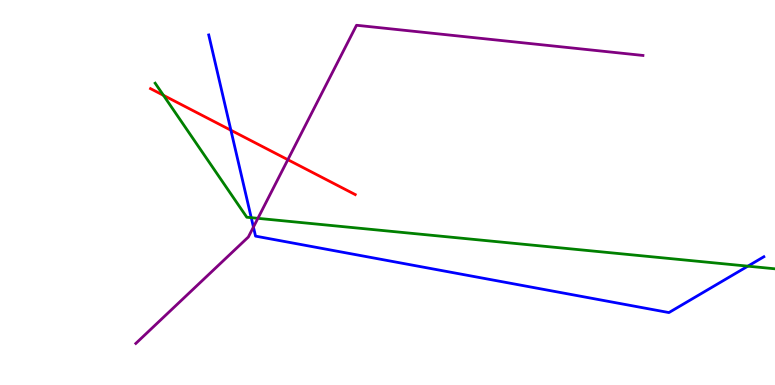[{'lines': ['blue', 'red'], 'intersections': [{'x': 2.98, 'y': 6.62}]}, {'lines': ['green', 'red'], 'intersections': [{'x': 2.11, 'y': 7.52}]}, {'lines': ['purple', 'red'], 'intersections': [{'x': 3.71, 'y': 5.85}]}, {'lines': ['blue', 'green'], 'intersections': [{'x': 3.24, 'y': 4.35}, {'x': 9.65, 'y': 3.09}]}, {'lines': ['blue', 'purple'], 'intersections': [{'x': 3.27, 'y': 4.1}]}, {'lines': ['green', 'purple'], 'intersections': [{'x': 3.33, 'y': 4.33}]}]